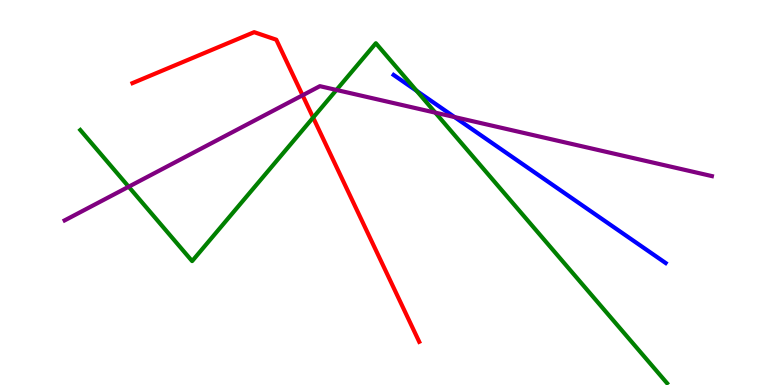[{'lines': ['blue', 'red'], 'intersections': []}, {'lines': ['green', 'red'], 'intersections': [{'x': 4.04, 'y': 6.95}]}, {'lines': ['purple', 'red'], 'intersections': [{'x': 3.9, 'y': 7.53}]}, {'lines': ['blue', 'green'], 'intersections': [{'x': 5.38, 'y': 7.64}]}, {'lines': ['blue', 'purple'], 'intersections': [{'x': 5.86, 'y': 6.96}]}, {'lines': ['green', 'purple'], 'intersections': [{'x': 1.66, 'y': 5.15}, {'x': 4.34, 'y': 7.66}, {'x': 5.62, 'y': 7.07}]}]